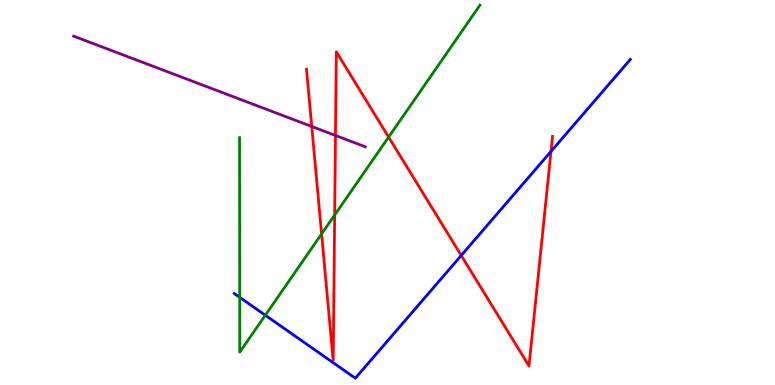[{'lines': ['blue', 'red'], 'intersections': [{'x': 5.95, 'y': 3.36}, {'x': 7.11, 'y': 6.07}]}, {'lines': ['green', 'red'], 'intersections': [{'x': 4.15, 'y': 3.92}, {'x': 4.32, 'y': 4.41}, {'x': 5.01, 'y': 6.44}]}, {'lines': ['purple', 'red'], 'intersections': [{'x': 4.02, 'y': 6.71}, {'x': 4.33, 'y': 6.48}]}, {'lines': ['blue', 'green'], 'intersections': [{'x': 3.09, 'y': 2.28}, {'x': 3.42, 'y': 1.81}]}, {'lines': ['blue', 'purple'], 'intersections': []}, {'lines': ['green', 'purple'], 'intersections': []}]